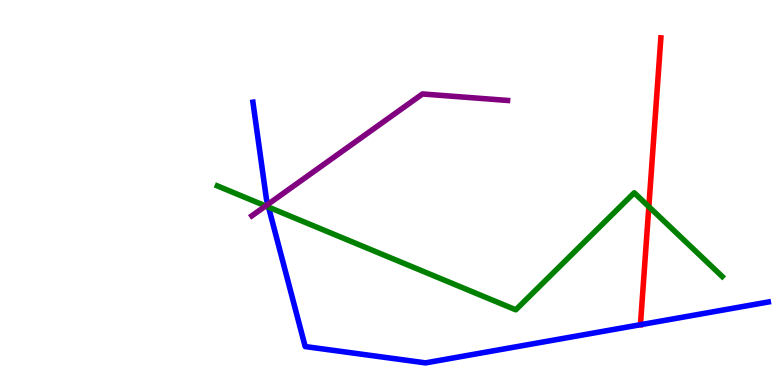[{'lines': ['blue', 'red'], 'intersections': [{'x': 8.26, 'y': 1.57}]}, {'lines': ['green', 'red'], 'intersections': [{'x': 8.37, 'y': 4.63}]}, {'lines': ['purple', 'red'], 'intersections': []}, {'lines': ['blue', 'green'], 'intersections': [{'x': 3.46, 'y': 4.62}]}, {'lines': ['blue', 'purple'], 'intersections': [{'x': 3.46, 'y': 4.69}]}, {'lines': ['green', 'purple'], 'intersections': [{'x': 3.43, 'y': 4.65}]}]